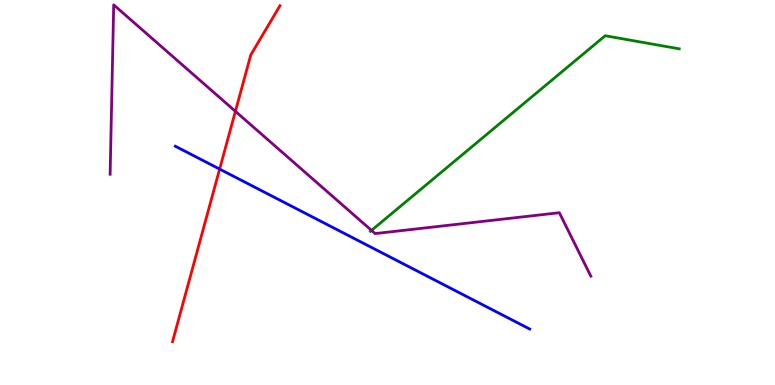[{'lines': ['blue', 'red'], 'intersections': [{'x': 2.83, 'y': 5.61}]}, {'lines': ['green', 'red'], 'intersections': []}, {'lines': ['purple', 'red'], 'intersections': [{'x': 3.04, 'y': 7.11}]}, {'lines': ['blue', 'green'], 'intersections': []}, {'lines': ['blue', 'purple'], 'intersections': []}, {'lines': ['green', 'purple'], 'intersections': [{'x': 4.79, 'y': 4.02}]}]